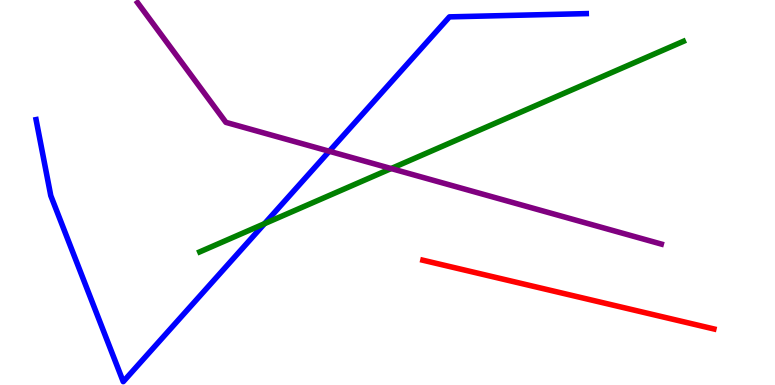[{'lines': ['blue', 'red'], 'intersections': []}, {'lines': ['green', 'red'], 'intersections': []}, {'lines': ['purple', 'red'], 'intersections': []}, {'lines': ['blue', 'green'], 'intersections': [{'x': 3.41, 'y': 4.19}]}, {'lines': ['blue', 'purple'], 'intersections': [{'x': 4.25, 'y': 6.07}]}, {'lines': ['green', 'purple'], 'intersections': [{'x': 5.05, 'y': 5.62}]}]